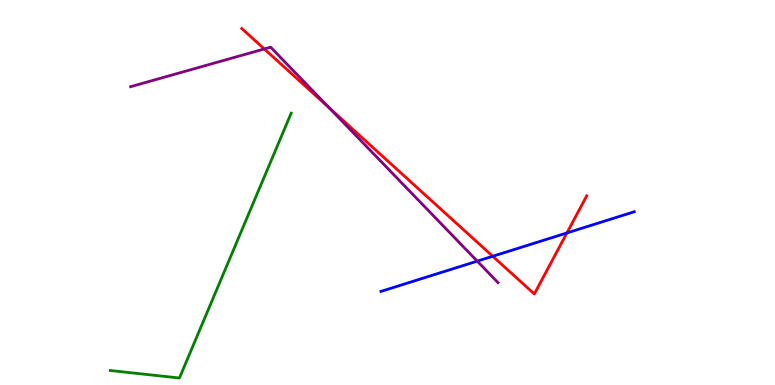[{'lines': ['blue', 'red'], 'intersections': [{'x': 6.36, 'y': 3.34}, {'x': 7.31, 'y': 3.95}]}, {'lines': ['green', 'red'], 'intersections': []}, {'lines': ['purple', 'red'], 'intersections': [{'x': 3.41, 'y': 8.73}, {'x': 4.25, 'y': 7.19}]}, {'lines': ['blue', 'green'], 'intersections': []}, {'lines': ['blue', 'purple'], 'intersections': [{'x': 6.16, 'y': 3.22}]}, {'lines': ['green', 'purple'], 'intersections': []}]